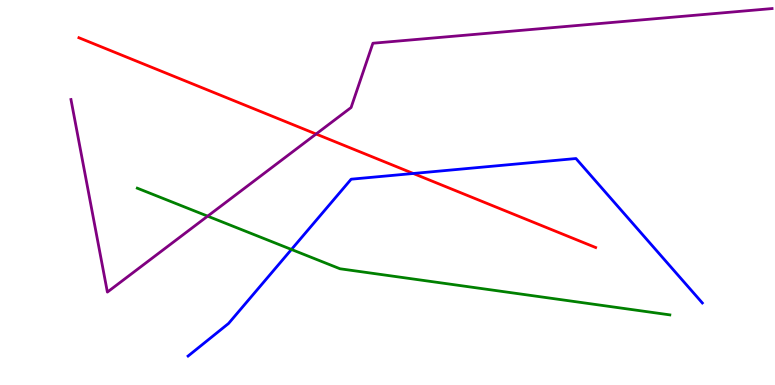[{'lines': ['blue', 'red'], 'intersections': [{'x': 5.33, 'y': 5.49}]}, {'lines': ['green', 'red'], 'intersections': []}, {'lines': ['purple', 'red'], 'intersections': [{'x': 4.08, 'y': 6.52}]}, {'lines': ['blue', 'green'], 'intersections': [{'x': 3.76, 'y': 3.52}]}, {'lines': ['blue', 'purple'], 'intersections': []}, {'lines': ['green', 'purple'], 'intersections': [{'x': 2.68, 'y': 4.39}]}]